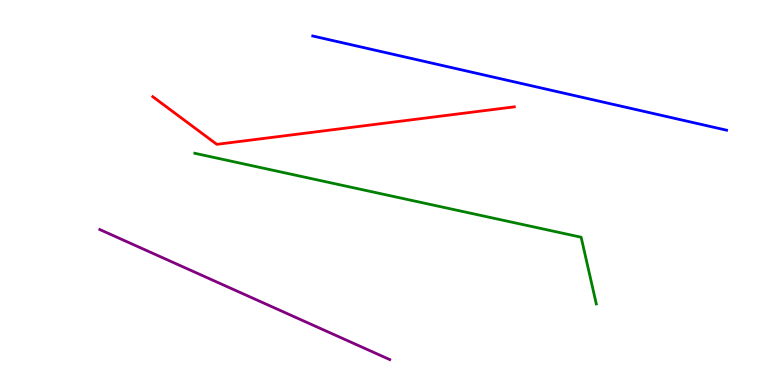[{'lines': ['blue', 'red'], 'intersections': []}, {'lines': ['green', 'red'], 'intersections': []}, {'lines': ['purple', 'red'], 'intersections': []}, {'lines': ['blue', 'green'], 'intersections': []}, {'lines': ['blue', 'purple'], 'intersections': []}, {'lines': ['green', 'purple'], 'intersections': []}]